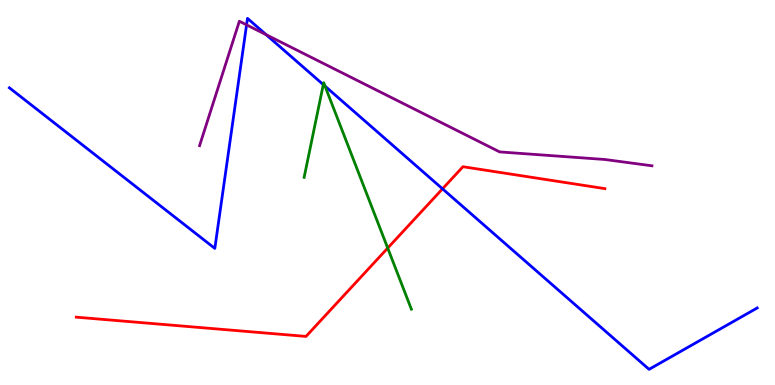[{'lines': ['blue', 'red'], 'intersections': [{'x': 5.71, 'y': 5.1}]}, {'lines': ['green', 'red'], 'intersections': [{'x': 5.0, 'y': 3.56}]}, {'lines': ['purple', 'red'], 'intersections': []}, {'lines': ['blue', 'green'], 'intersections': [{'x': 4.17, 'y': 7.8}, {'x': 4.19, 'y': 7.76}]}, {'lines': ['blue', 'purple'], 'intersections': [{'x': 3.18, 'y': 9.35}, {'x': 3.43, 'y': 9.1}]}, {'lines': ['green', 'purple'], 'intersections': []}]